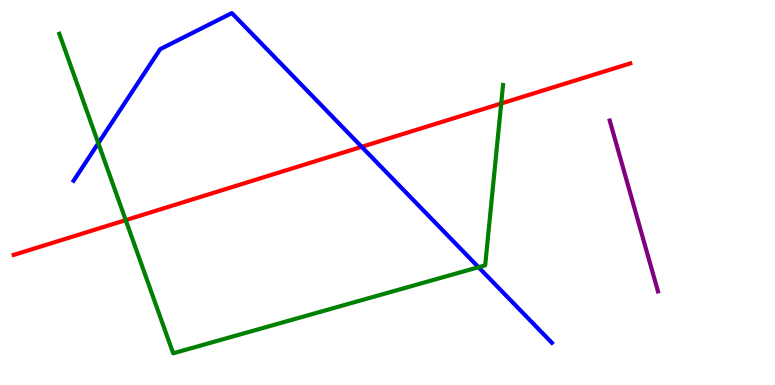[{'lines': ['blue', 'red'], 'intersections': [{'x': 4.67, 'y': 6.19}]}, {'lines': ['green', 'red'], 'intersections': [{'x': 1.62, 'y': 4.28}, {'x': 6.47, 'y': 7.31}]}, {'lines': ['purple', 'red'], 'intersections': []}, {'lines': ['blue', 'green'], 'intersections': [{'x': 1.27, 'y': 6.28}, {'x': 6.17, 'y': 3.06}]}, {'lines': ['blue', 'purple'], 'intersections': []}, {'lines': ['green', 'purple'], 'intersections': []}]